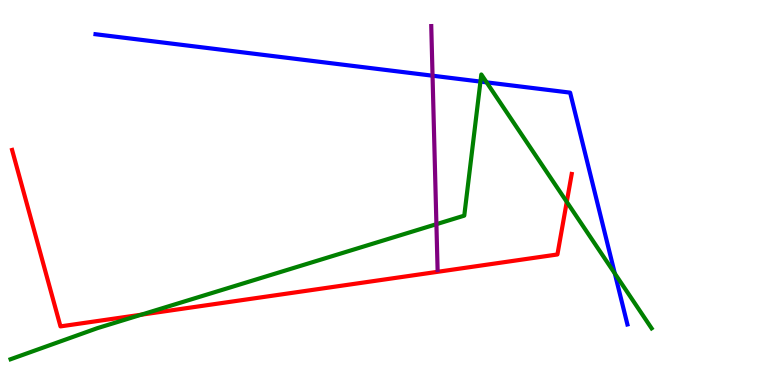[{'lines': ['blue', 'red'], 'intersections': []}, {'lines': ['green', 'red'], 'intersections': [{'x': 1.82, 'y': 1.83}, {'x': 7.31, 'y': 4.76}]}, {'lines': ['purple', 'red'], 'intersections': []}, {'lines': ['blue', 'green'], 'intersections': [{'x': 6.2, 'y': 7.88}, {'x': 6.28, 'y': 7.86}, {'x': 7.93, 'y': 2.9}]}, {'lines': ['blue', 'purple'], 'intersections': [{'x': 5.58, 'y': 8.03}]}, {'lines': ['green', 'purple'], 'intersections': [{'x': 5.63, 'y': 4.18}]}]